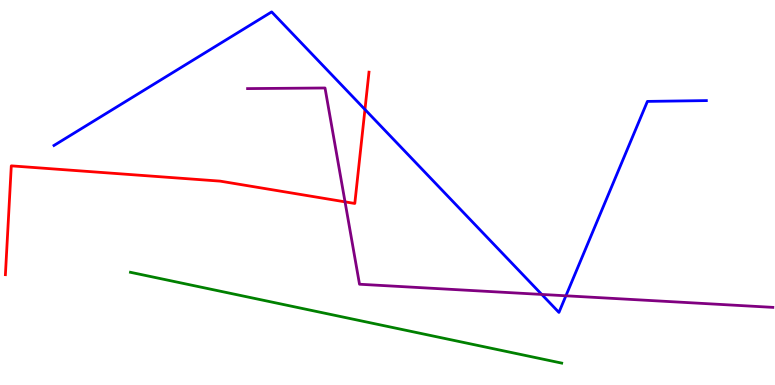[{'lines': ['blue', 'red'], 'intersections': [{'x': 4.71, 'y': 7.16}]}, {'lines': ['green', 'red'], 'intersections': []}, {'lines': ['purple', 'red'], 'intersections': [{'x': 4.45, 'y': 4.76}]}, {'lines': ['blue', 'green'], 'intersections': []}, {'lines': ['blue', 'purple'], 'intersections': [{'x': 6.99, 'y': 2.35}, {'x': 7.3, 'y': 2.32}]}, {'lines': ['green', 'purple'], 'intersections': []}]